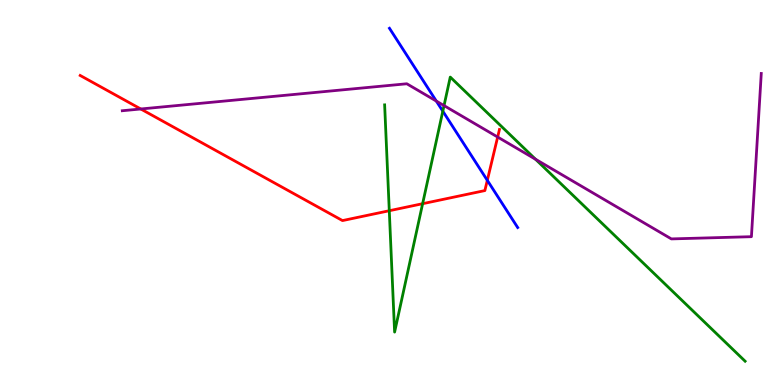[{'lines': ['blue', 'red'], 'intersections': [{'x': 6.29, 'y': 5.32}]}, {'lines': ['green', 'red'], 'intersections': [{'x': 5.02, 'y': 4.53}, {'x': 5.45, 'y': 4.71}]}, {'lines': ['purple', 'red'], 'intersections': [{'x': 1.82, 'y': 7.17}, {'x': 6.42, 'y': 6.44}]}, {'lines': ['blue', 'green'], 'intersections': [{'x': 5.71, 'y': 7.11}]}, {'lines': ['blue', 'purple'], 'intersections': [{'x': 5.63, 'y': 7.37}]}, {'lines': ['green', 'purple'], 'intersections': [{'x': 5.73, 'y': 7.26}, {'x': 6.91, 'y': 5.86}]}]